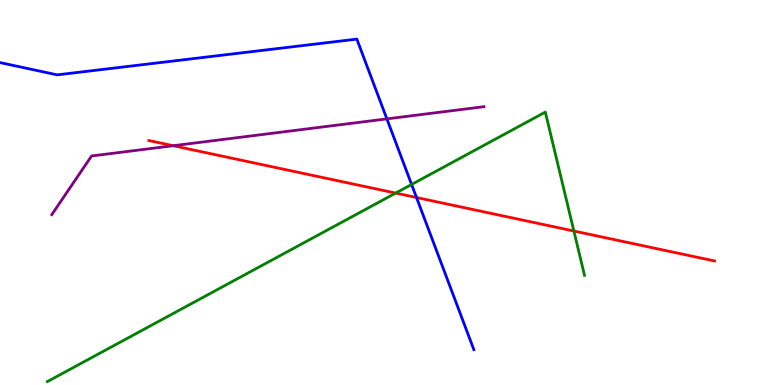[{'lines': ['blue', 'red'], 'intersections': [{'x': 5.37, 'y': 4.87}]}, {'lines': ['green', 'red'], 'intersections': [{'x': 5.11, 'y': 4.98}, {'x': 7.4, 'y': 4.0}]}, {'lines': ['purple', 'red'], 'intersections': [{'x': 2.23, 'y': 6.22}]}, {'lines': ['blue', 'green'], 'intersections': [{'x': 5.31, 'y': 5.21}]}, {'lines': ['blue', 'purple'], 'intersections': [{'x': 4.99, 'y': 6.91}]}, {'lines': ['green', 'purple'], 'intersections': []}]